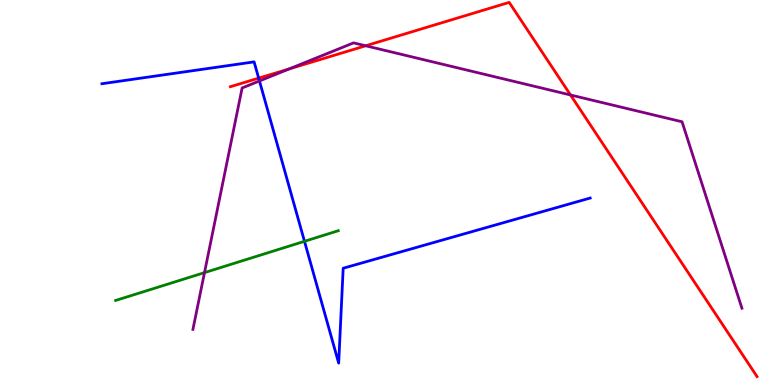[{'lines': ['blue', 'red'], 'intersections': [{'x': 3.34, 'y': 7.97}]}, {'lines': ['green', 'red'], 'intersections': []}, {'lines': ['purple', 'red'], 'intersections': [{'x': 3.73, 'y': 8.21}, {'x': 4.72, 'y': 8.81}, {'x': 7.36, 'y': 7.53}]}, {'lines': ['blue', 'green'], 'intersections': [{'x': 3.93, 'y': 3.73}]}, {'lines': ['blue', 'purple'], 'intersections': [{'x': 3.35, 'y': 7.9}]}, {'lines': ['green', 'purple'], 'intersections': [{'x': 2.64, 'y': 2.92}]}]